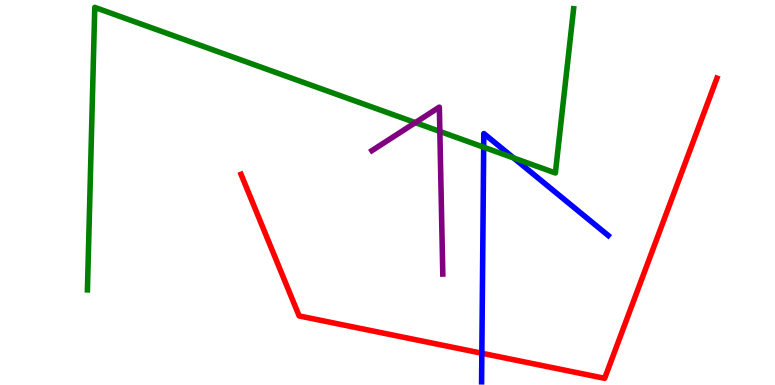[{'lines': ['blue', 'red'], 'intersections': [{'x': 6.22, 'y': 0.825}]}, {'lines': ['green', 'red'], 'intersections': []}, {'lines': ['purple', 'red'], 'intersections': []}, {'lines': ['blue', 'green'], 'intersections': [{'x': 6.24, 'y': 6.18}, {'x': 6.63, 'y': 5.9}]}, {'lines': ['blue', 'purple'], 'intersections': []}, {'lines': ['green', 'purple'], 'intersections': [{'x': 5.36, 'y': 6.82}, {'x': 5.68, 'y': 6.59}]}]